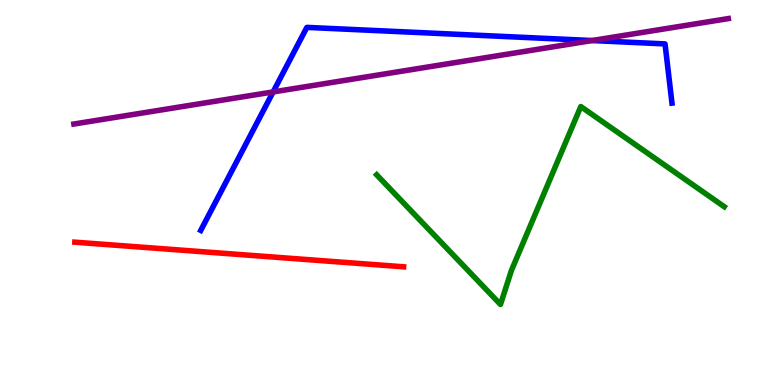[{'lines': ['blue', 'red'], 'intersections': []}, {'lines': ['green', 'red'], 'intersections': []}, {'lines': ['purple', 'red'], 'intersections': []}, {'lines': ['blue', 'green'], 'intersections': []}, {'lines': ['blue', 'purple'], 'intersections': [{'x': 3.52, 'y': 7.61}, {'x': 7.64, 'y': 8.95}]}, {'lines': ['green', 'purple'], 'intersections': []}]